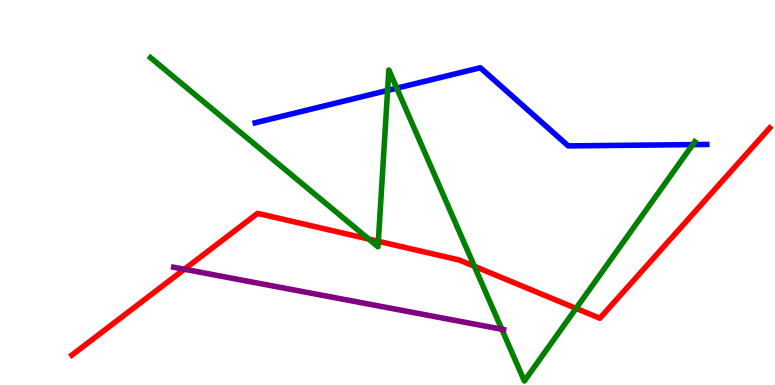[{'lines': ['blue', 'red'], 'intersections': []}, {'lines': ['green', 'red'], 'intersections': [{'x': 4.76, 'y': 3.79}, {'x': 4.88, 'y': 3.73}, {'x': 6.12, 'y': 3.08}, {'x': 7.43, 'y': 1.99}]}, {'lines': ['purple', 'red'], 'intersections': [{'x': 2.38, 'y': 3.01}]}, {'lines': ['blue', 'green'], 'intersections': [{'x': 5.0, 'y': 7.65}, {'x': 5.12, 'y': 7.71}, {'x': 8.94, 'y': 6.24}]}, {'lines': ['blue', 'purple'], 'intersections': []}, {'lines': ['green', 'purple'], 'intersections': [{'x': 6.48, 'y': 1.45}]}]